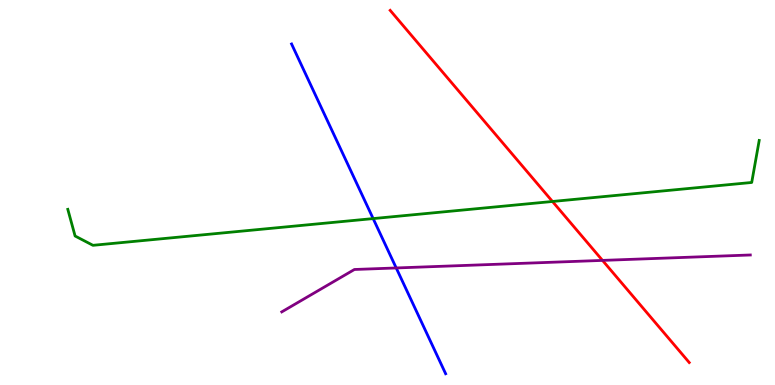[{'lines': ['blue', 'red'], 'intersections': []}, {'lines': ['green', 'red'], 'intersections': [{'x': 7.13, 'y': 4.77}]}, {'lines': ['purple', 'red'], 'intersections': [{'x': 7.77, 'y': 3.24}]}, {'lines': ['blue', 'green'], 'intersections': [{'x': 4.81, 'y': 4.32}]}, {'lines': ['blue', 'purple'], 'intersections': [{'x': 5.11, 'y': 3.04}]}, {'lines': ['green', 'purple'], 'intersections': []}]